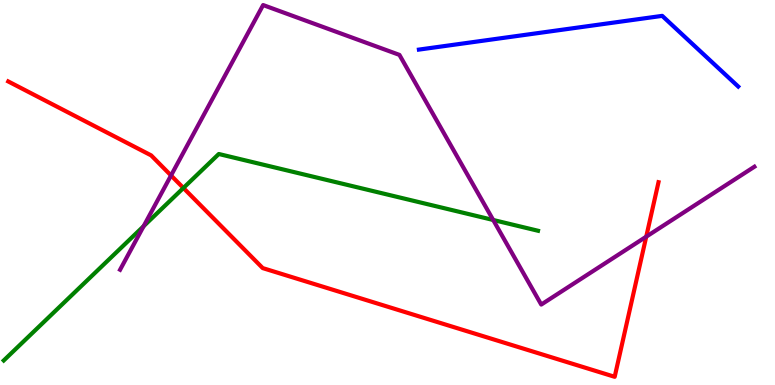[{'lines': ['blue', 'red'], 'intersections': []}, {'lines': ['green', 'red'], 'intersections': [{'x': 2.37, 'y': 5.12}]}, {'lines': ['purple', 'red'], 'intersections': [{'x': 2.21, 'y': 5.44}, {'x': 8.34, 'y': 3.85}]}, {'lines': ['blue', 'green'], 'intersections': []}, {'lines': ['blue', 'purple'], 'intersections': []}, {'lines': ['green', 'purple'], 'intersections': [{'x': 1.85, 'y': 4.13}, {'x': 6.36, 'y': 4.29}]}]